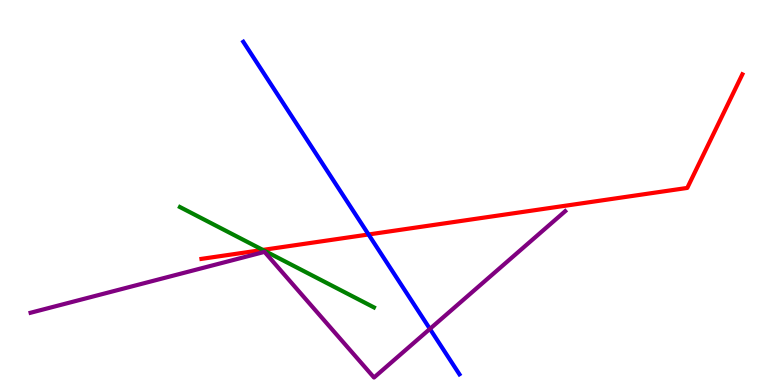[{'lines': ['blue', 'red'], 'intersections': [{'x': 4.76, 'y': 3.91}]}, {'lines': ['green', 'red'], 'intersections': [{'x': 3.39, 'y': 3.51}]}, {'lines': ['purple', 'red'], 'intersections': []}, {'lines': ['blue', 'green'], 'intersections': []}, {'lines': ['blue', 'purple'], 'intersections': [{'x': 5.55, 'y': 1.46}]}, {'lines': ['green', 'purple'], 'intersections': []}]